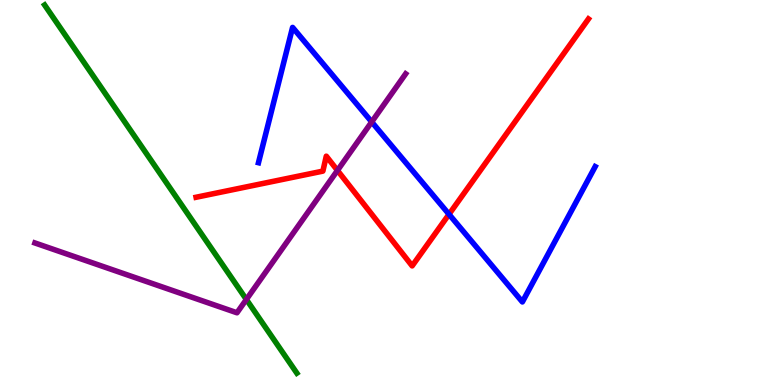[{'lines': ['blue', 'red'], 'intersections': [{'x': 5.79, 'y': 4.43}]}, {'lines': ['green', 'red'], 'intersections': []}, {'lines': ['purple', 'red'], 'intersections': [{'x': 4.35, 'y': 5.57}]}, {'lines': ['blue', 'green'], 'intersections': []}, {'lines': ['blue', 'purple'], 'intersections': [{'x': 4.8, 'y': 6.83}]}, {'lines': ['green', 'purple'], 'intersections': [{'x': 3.18, 'y': 2.22}]}]